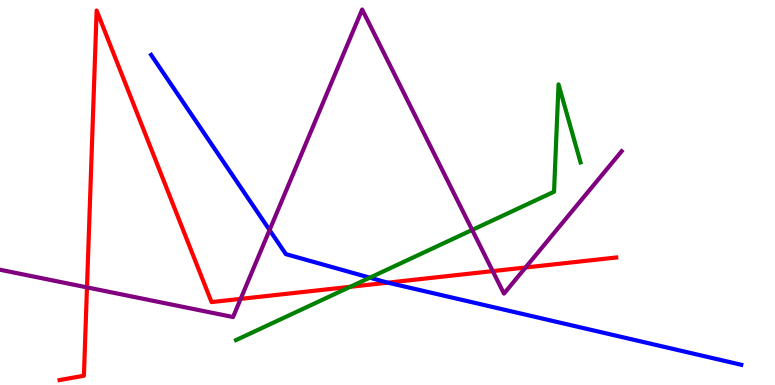[{'lines': ['blue', 'red'], 'intersections': [{'x': 5.0, 'y': 2.66}]}, {'lines': ['green', 'red'], 'intersections': [{'x': 4.52, 'y': 2.55}]}, {'lines': ['purple', 'red'], 'intersections': [{'x': 1.12, 'y': 2.54}, {'x': 3.11, 'y': 2.24}, {'x': 6.36, 'y': 2.96}, {'x': 6.78, 'y': 3.05}]}, {'lines': ['blue', 'green'], 'intersections': [{'x': 4.77, 'y': 2.79}]}, {'lines': ['blue', 'purple'], 'intersections': [{'x': 3.48, 'y': 4.02}]}, {'lines': ['green', 'purple'], 'intersections': [{'x': 6.09, 'y': 4.03}]}]